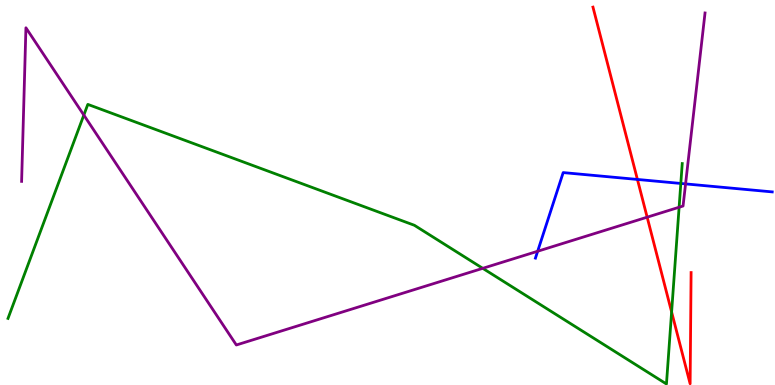[{'lines': ['blue', 'red'], 'intersections': [{'x': 8.22, 'y': 5.34}]}, {'lines': ['green', 'red'], 'intersections': [{'x': 8.67, 'y': 1.9}]}, {'lines': ['purple', 'red'], 'intersections': [{'x': 8.35, 'y': 4.36}]}, {'lines': ['blue', 'green'], 'intersections': [{'x': 8.78, 'y': 5.23}]}, {'lines': ['blue', 'purple'], 'intersections': [{'x': 6.94, 'y': 3.47}, {'x': 8.85, 'y': 5.22}]}, {'lines': ['green', 'purple'], 'intersections': [{'x': 1.08, 'y': 7.01}, {'x': 6.23, 'y': 3.03}, {'x': 8.76, 'y': 4.62}]}]